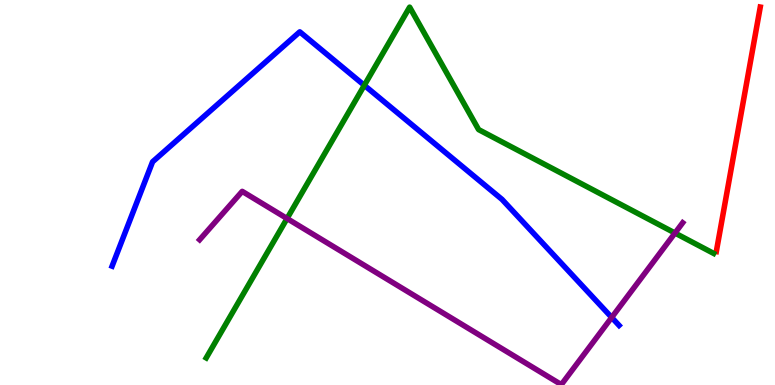[{'lines': ['blue', 'red'], 'intersections': []}, {'lines': ['green', 'red'], 'intersections': []}, {'lines': ['purple', 'red'], 'intersections': []}, {'lines': ['blue', 'green'], 'intersections': [{'x': 4.7, 'y': 7.78}]}, {'lines': ['blue', 'purple'], 'intersections': [{'x': 7.89, 'y': 1.75}]}, {'lines': ['green', 'purple'], 'intersections': [{'x': 3.7, 'y': 4.32}, {'x': 8.71, 'y': 3.95}]}]